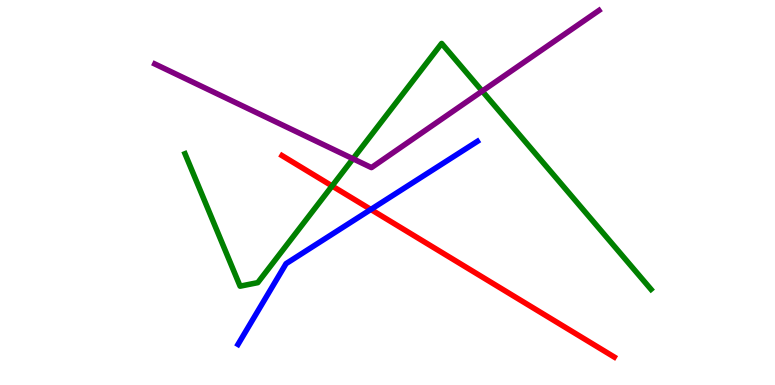[{'lines': ['blue', 'red'], 'intersections': [{'x': 4.79, 'y': 4.56}]}, {'lines': ['green', 'red'], 'intersections': [{'x': 4.29, 'y': 5.17}]}, {'lines': ['purple', 'red'], 'intersections': []}, {'lines': ['blue', 'green'], 'intersections': []}, {'lines': ['blue', 'purple'], 'intersections': []}, {'lines': ['green', 'purple'], 'intersections': [{'x': 4.55, 'y': 5.88}, {'x': 6.22, 'y': 7.63}]}]